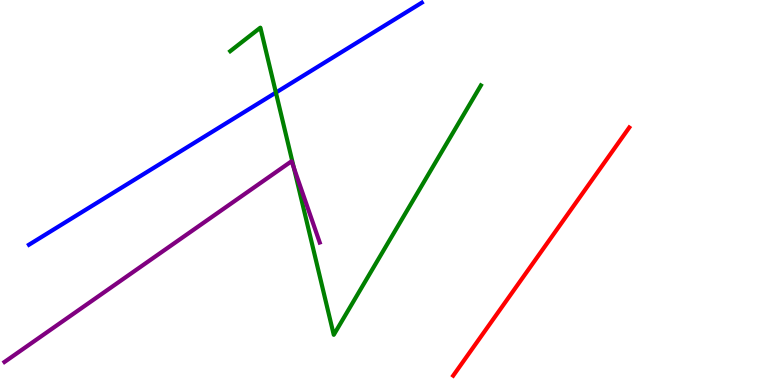[{'lines': ['blue', 'red'], 'intersections': []}, {'lines': ['green', 'red'], 'intersections': []}, {'lines': ['purple', 'red'], 'intersections': []}, {'lines': ['blue', 'green'], 'intersections': [{'x': 3.56, 'y': 7.6}]}, {'lines': ['blue', 'purple'], 'intersections': []}, {'lines': ['green', 'purple'], 'intersections': [{'x': 3.79, 'y': 5.64}]}]